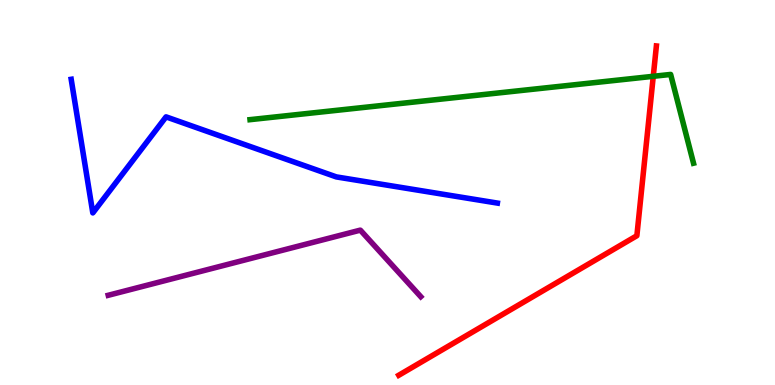[{'lines': ['blue', 'red'], 'intersections': []}, {'lines': ['green', 'red'], 'intersections': [{'x': 8.43, 'y': 8.02}]}, {'lines': ['purple', 'red'], 'intersections': []}, {'lines': ['blue', 'green'], 'intersections': []}, {'lines': ['blue', 'purple'], 'intersections': []}, {'lines': ['green', 'purple'], 'intersections': []}]